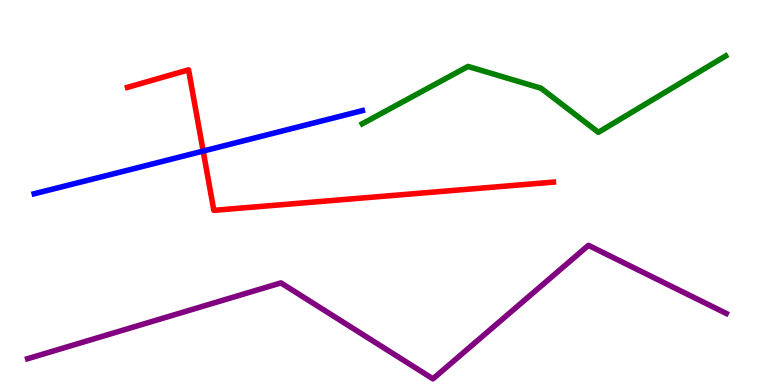[{'lines': ['blue', 'red'], 'intersections': [{'x': 2.62, 'y': 6.08}]}, {'lines': ['green', 'red'], 'intersections': []}, {'lines': ['purple', 'red'], 'intersections': []}, {'lines': ['blue', 'green'], 'intersections': []}, {'lines': ['blue', 'purple'], 'intersections': []}, {'lines': ['green', 'purple'], 'intersections': []}]